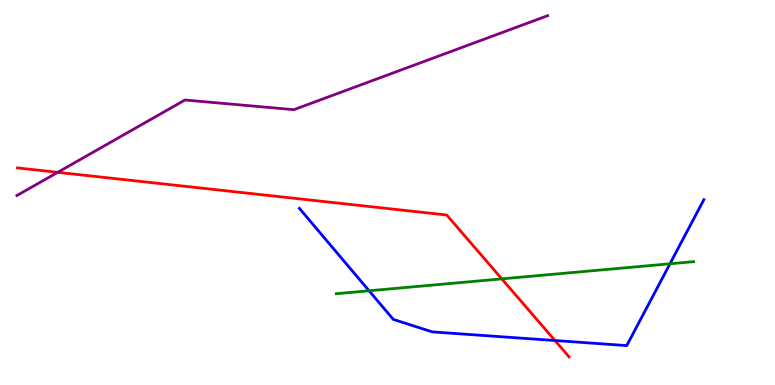[{'lines': ['blue', 'red'], 'intersections': [{'x': 7.16, 'y': 1.16}]}, {'lines': ['green', 'red'], 'intersections': [{'x': 6.47, 'y': 2.76}]}, {'lines': ['purple', 'red'], 'intersections': [{'x': 0.745, 'y': 5.52}]}, {'lines': ['blue', 'green'], 'intersections': [{'x': 4.76, 'y': 2.45}, {'x': 8.64, 'y': 3.15}]}, {'lines': ['blue', 'purple'], 'intersections': []}, {'lines': ['green', 'purple'], 'intersections': []}]